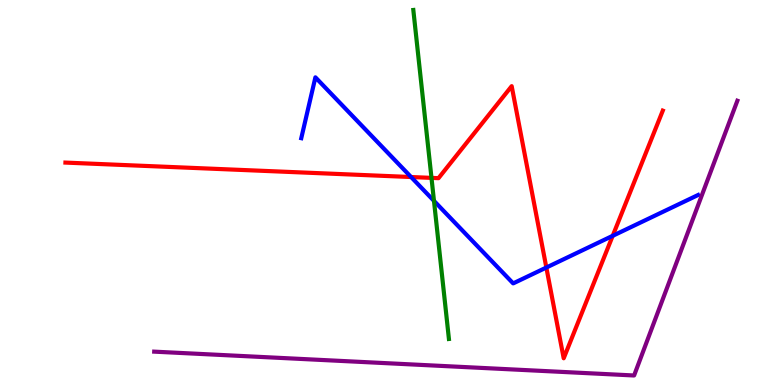[{'lines': ['blue', 'red'], 'intersections': [{'x': 5.3, 'y': 5.4}, {'x': 7.05, 'y': 3.05}, {'x': 7.91, 'y': 3.88}]}, {'lines': ['green', 'red'], 'intersections': [{'x': 5.57, 'y': 5.38}]}, {'lines': ['purple', 'red'], 'intersections': []}, {'lines': ['blue', 'green'], 'intersections': [{'x': 5.6, 'y': 4.78}]}, {'lines': ['blue', 'purple'], 'intersections': []}, {'lines': ['green', 'purple'], 'intersections': []}]